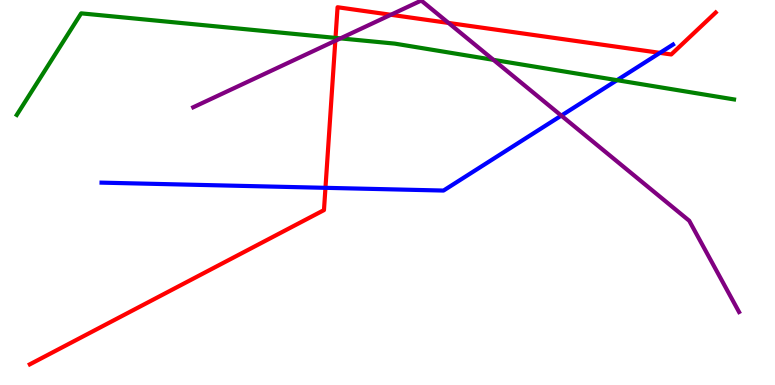[{'lines': ['blue', 'red'], 'intersections': [{'x': 4.2, 'y': 5.12}, {'x': 8.52, 'y': 8.63}]}, {'lines': ['green', 'red'], 'intersections': [{'x': 4.33, 'y': 9.02}]}, {'lines': ['purple', 'red'], 'intersections': [{'x': 4.33, 'y': 8.94}, {'x': 5.04, 'y': 9.62}, {'x': 5.79, 'y': 9.4}]}, {'lines': ['blue', 'green'], 'intersections': [{'x': 7.96, 'y': 7.92}]}, {'lines': ['blue', 'purple'], 'intersections': [{'x': 7.24, 'y': 7.0}]}, {'lines': ['green', 'purple'], 'intersections': [{'x': 4.39, 'y': 9.0}, {'x': 6.37, 'y': 8.45}]}]